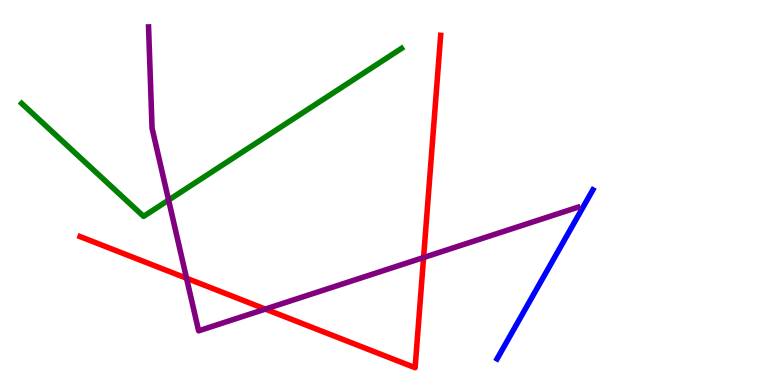[{'lines': ['blue', 'red'], 'intersections': []}, {'lines': ['green', 'red'], 'intersections': []}, {'lines': ['purple', 'red'], 'intersections': [{'x': 2.41, 'y': 2.77}, {'x': 3.42, 'y': 1.97}, {'x': 5.47, 'y': 3.31}]}, {'lines': ['blue', 'green'], 'intersections': []}, {'lines': ['blue', 'purple'], 'intersections': []}, {'lines': ['green', 'purple'], 'intersections': [{'x': 2.18, 'y': 4.8}]}]